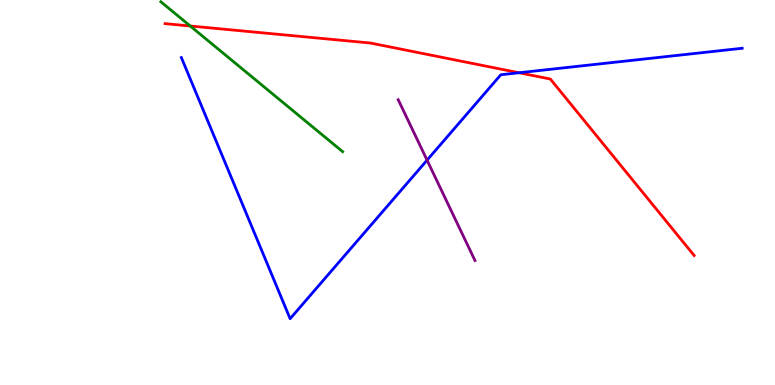[{'lines': ['blue', 'red'], 'intersections': [{'x': 6.7, 'y': 8.11}]}, {'lines': ['green', 'red'], 'intersections': [{'x': 2.45, 'y': 9.32}]}, {'lines': ['purple', 'red'], 'intersections': []}, {'lines': ['blue', 'green'], 'intersections': []}, {'lines': ['blue', 'purple'], 'intersections': [{'x': 5.51, 'y': 5.84}]}, {'lines': ['green', 'purple'], 'intersections': []}]